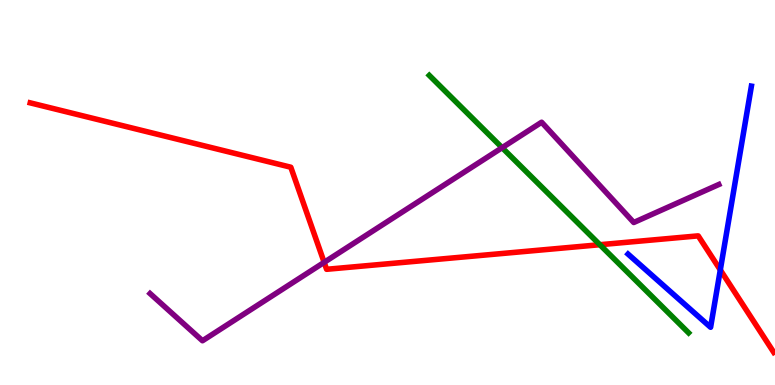[{'lines': ['blue', 'red'], 'intersections': [{'x': 9.29, 'y': 2.99}]}, {'lines': ['green', 'red'], 'intersections': [{'x': 7.74, 'y': 3.64}]}, {'lines': ['purple', 'red'], 'intersections': [{'x': 4.18, 'y': 3.19}]}, {'lines': ['blue', 'green'], 'intersections': []}, {'lines': ['blue', 'purple'], 'intersections': []}, {'lines': ['green', 'purple'], 'intersections': [{'x': 6.48, 'y': 6.16}]}]